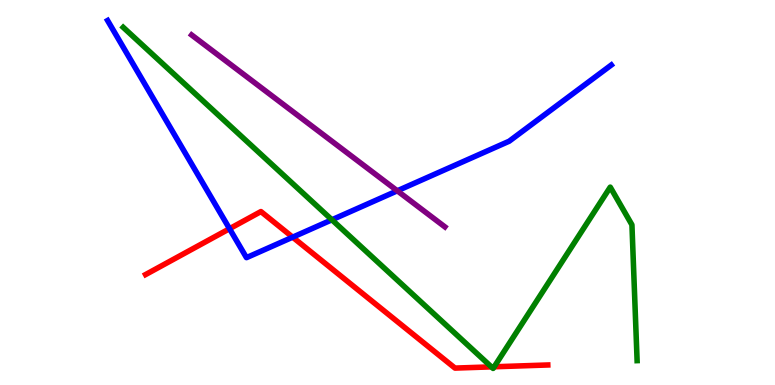[{'lines': ['blue', 'red'], 'intersections': [{'x': 2.96, 'y': 4.06}, {'x': 3.78, 'y': 3.84}]}, {'lines': ['green', 'red'], 'intersections': [{'x': 6.34, 'y': 0.471}, {'x': 6.38, 'y': 0.473}]}, {'lines': ['purple', 'red'], 'intersections': []}, {'lines': ['blue', 'green'], 'intersections': [{'x': 4.28, 'y': 4.29}]}, {'lines': ['blue', 'purple'], 'intersections': [{'x': 5.13, 'y': 5.04}]}, {'lines': ['green', 'purple'], 'intersections': []}]